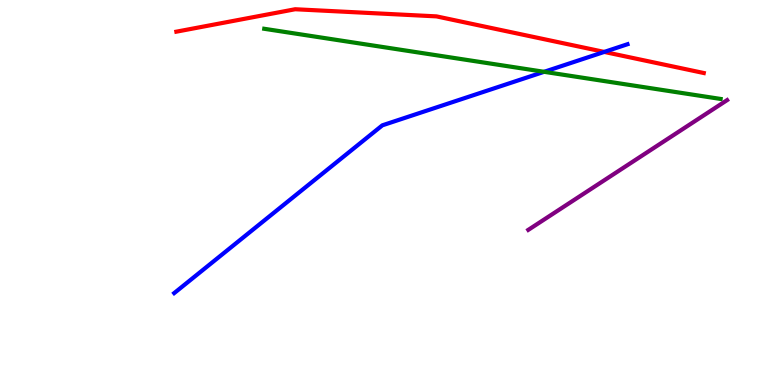[{'lines': ['blue', 'red'], 'intersections': [{'x': 7.8, 'y': 8.65}]}, {'lines': ['green', 'red'], 'intersections': []}, {'lines': ['purple', 'red'], 'intersections': []}, {'lines': ['blue', 'green'], 'intersections': [{'x': 7.02, 'y': 8.13}]}, {'lines': ['blue', 'purple'], 'intersections': []}, {'lines': ['green', 'purple'], 'intersections': []}]